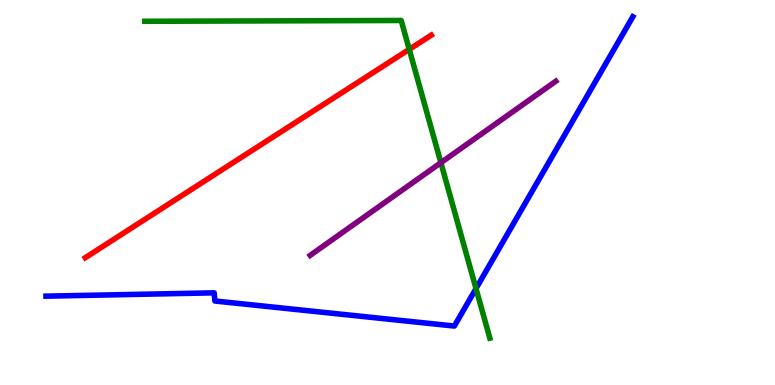[{'lines': ['blue', 'red'], 'intersections': []}, {'lines': ['green', 'red'], 'intersections': [{'x': 5.28, 'y': 8.72}]}, {'lines': ['purple', 'red'], 'intersections': []}, {'lines': ['blue', 'green'], 'intersections': [{'x': 6.14, 'y': 2.51}]}, {'lines': ['blue', 'purple'], 'intersections': []}, {'lines': ['green', 'purple'], 'intersections': [{'x': 5.69, 'y': 5.77}]}]